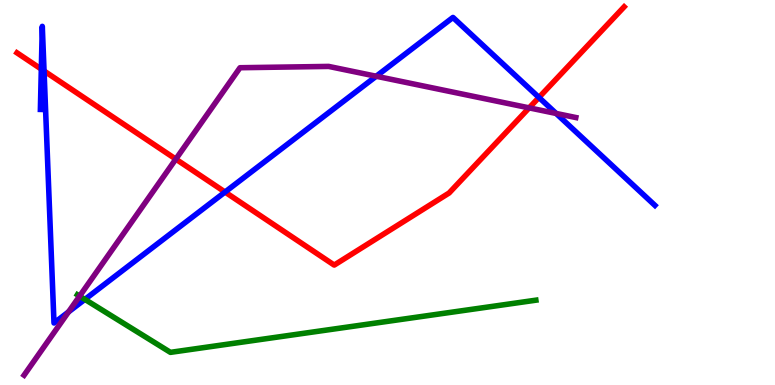[{'lines': ['blue', 'red'], 'intersections': [{'x': 0.533, 'y': 8.2}, {'x': 0.568, 'y': 8.16}, {'x': 2.9, 'y': 5.01}, {'x': 6.95, 'y': 7.47}]}, {'lines': ['green', 'red'], 'intersections': []}, {'lines': ['purple', 'red'], 'intersections': [{'x': 2.27, 'y': 5.87}, {'x': 6.83, 'y': 7.2}]}, {'lines': ['blue', 'green'], 'intersections': [{'x': 1.1, 'y': 2.22}]}, {'lines': ['blue', 'purple'], 'intersections': [{'x': 0.884, 'y': 1.9}, {'x': 4.85, 'y': 8.02}, {'x': 7.18, 'y': 7.05}]}, {'lines': ['green', 'purple'], 'intersections': [{'x': 1.03, 'y': 2.31}]}]